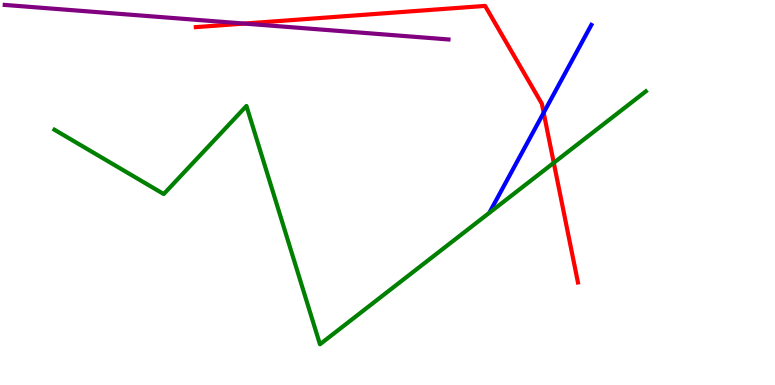[{'lines': ['blue', 'red'], 'intersections': [{'x': 7.02, 'y': 7.07}]}, {'lines': ['green', 'red'], 'intersections': [{'x': 7.15, 'y': 5.77}]}, {'lines': ['purple', 'red'], 'intersections': [{'x': 3.15, 'y': 9.39}]}, {'lines': ['blue', 'green'], 'intersections': []}, {'lines': ['blue', 'purple'], 'intersections': []}, {'lines': ['green', 'purple'], 'intersections': []}]